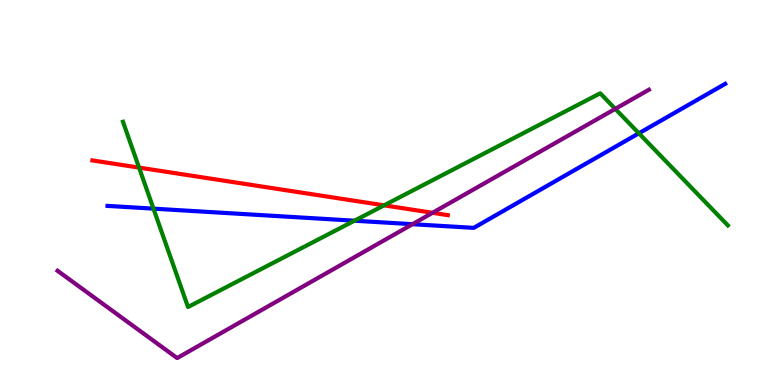[{'lines': ['blue', 'red'], 'intersections': []}, {'lines': ['green', 'red'], 'intersections': [{'x': 1.79, 'y': 5.65}, {'x': 4.96, 'y': 4.67}]}, {'lines': ['purple', 'red'], 'intersections': [{'x': 5.58, 'y': 4.47}]}, {'lines': ['blue', 'green'], 'intersections': [{'x': 1.98, 'y': 4.58}, {'x': 4.57, 'y': 4.27}, {'x': 8.24, 'y': 6.54}]}, {'lines': ['blue', 'purple'], 'intersections': [{'x': 5.32, 'y': 4.18}]}, {'lines': ['green', 'purple'], 'intersections': [{'x': 7.94, 'y': 7.17}]}]